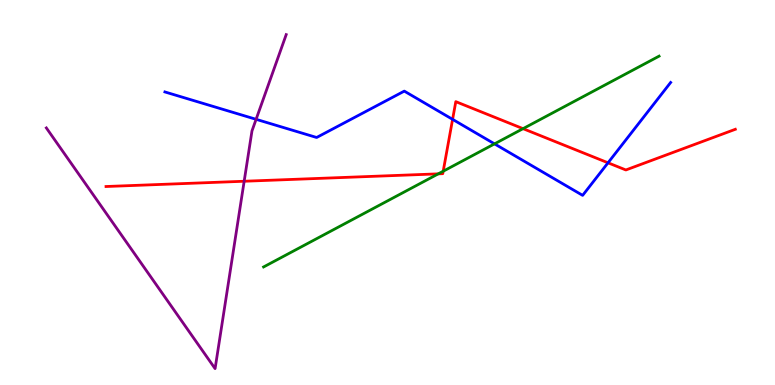[{'lines': ['blue', 'red'], 'intersections': [{'x': 5.84, 'y': 6.9}, {'x': 7.85, 'y': 5.77}]}, {'lines': ['green', 'red'], 'intersections': [{'x': 5.66, 'y': 5.48}, {'x': 5.72, 'y': 5.55}, {'x': 6.75, 'y': 6.66}]}, {'lines': ['purple', 'red'], 'intersections': [{'x': 3.15, 'y': 5.29}]}, {'lines': ['blue', 'green'], 'intersections': [{'x': 6.38, 'y': 6.26}]}, {'lines': ['blue', 'purple'], 'intersections': [{'x': 3.3, 'y': 6.9}]}, {'lines': ['green', 'purple'], 'intersections': []}]